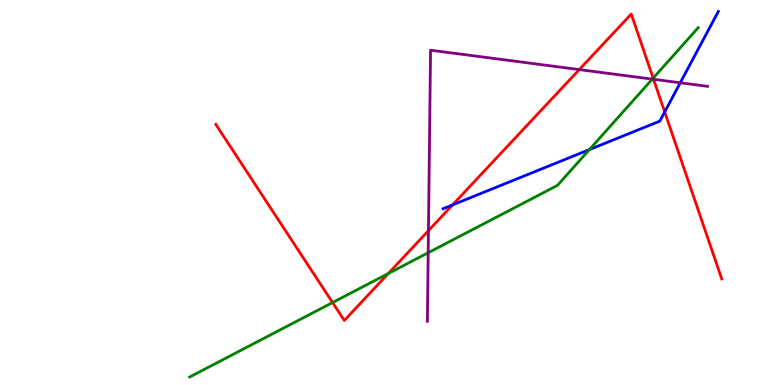[{'lines': ['blue', 'red'], 'intersections': [{'x': 5.84, 'y': 4.68}, {'x': 8.58, 'y': 7.09}]}, {'lines': ['green', 'red'], 'intersections': [{'x': 4.29, 'y': 2.14}, {'x': 5.01, 'y': 2.9}, {'x': 8.43, 'y': 7.97}]}, {'lines': ['purple', 'red'], 'intersections': [{'x': 5.53, 'y': 4.01}, {'x': 7.47, 'y': 8.19}, {'x': 8.43, 'y': 7.94}]}, {'lines': ['blue', 'green'], 'intersections': [{'x': 7.61, 'y': 6.11}]}, {'lines': ['blue', 'purple'], 'intersections': [{'x': 8.78, 'y': 7.85}]}, {'lines': ['green', 'purple'], 'intersections': [{'x': 5.53, 'y': 3.44}, {'x': 8.42, 'y': 7.94}]}]